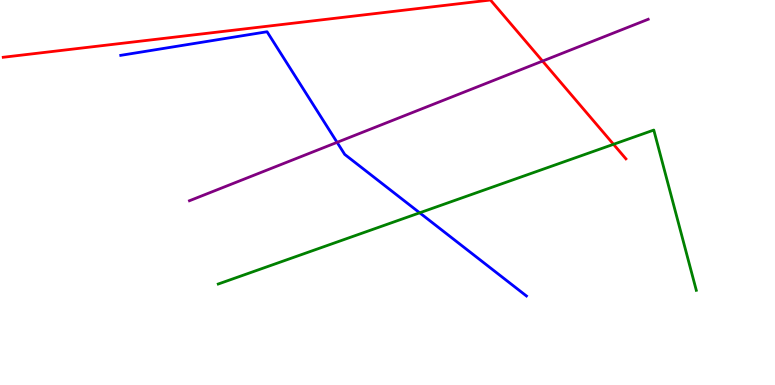[{'lines': ['blue', 'red'], 'intersections': []}, {'lines': ['green', 'red'], 'intersections': [{'x': 7.92, 'y': 6.25}]}, {'lines': ['purple', 'red'], 'intersections': [{'x': 7.0, 'y': 8.41}]}, {'lines': ['blue', 'green'], 'intersections': [{'x': 5.42, 'y': 4.47}]}, {'lines': ['blue', 'purple'], 'intersections': [{'x': 4.35, 'y': 6.3}]}, {'lines': ['green', 'purple'], 'intersections': []}]